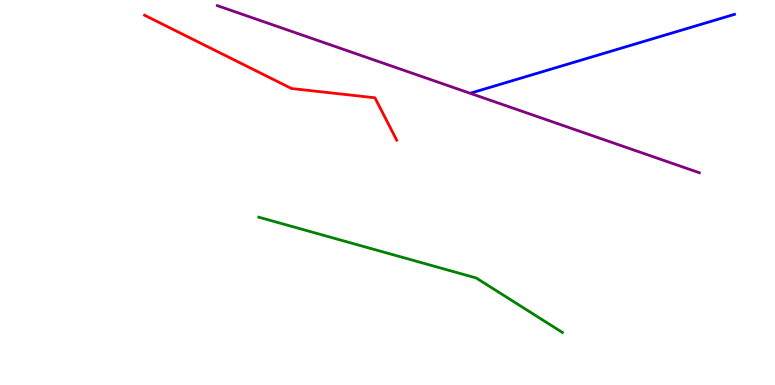[{'lines': ['blue', 'red'], 'intersections': []}, {'lines': ['green', 'red'], 'intersections': []}, {'lines': ['purple', 'red'], 'intersections': []}, {'lines': ['blue', 'green'], 'intersections': []}, {'lines': ['blue', 'purple'], 'intersections': []}, {'lines': ['green', 'purple'], 'intersections': []}]